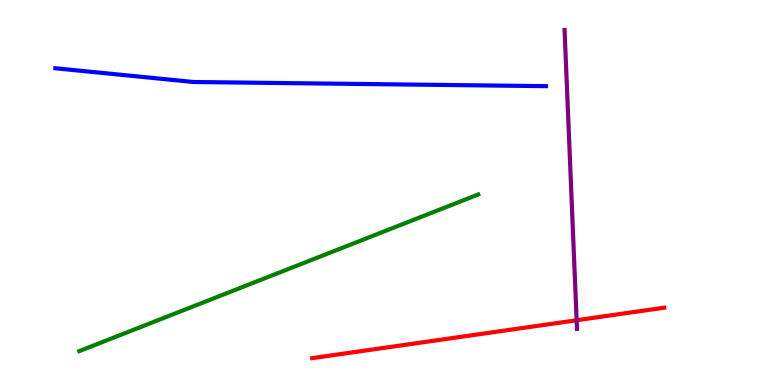[{'lines': ['blue', 'red'], 'intersections': []}, {'lines': ['green', 'red'], 'intersections': []}, {'lines': ['purple', 'red'], 'intersections': [{'x': 7.44, 'y': 1.68}]}, {'lines': ['blue', 'green'], 'intersections': []}, {'lines': ['blue', 'purple'], 'intersections': []}, {'lines': ['green', 'purple'], 'intersections': []}]